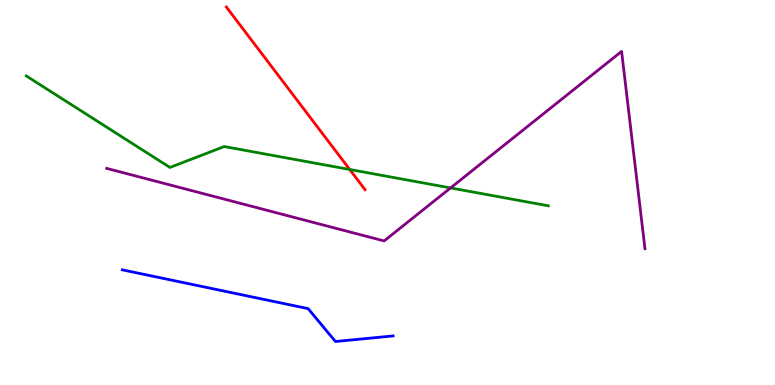[{'lines': ['blue', 'red'], 'intersections': []}, {'lines': ['green', 'red'], 'intersections': [{'x': 4.51, 'y': 5.6}]}, {'lines': ['purple', 'red'], 'intersections': []}, {'lines': ['blue', 'green'], 'intersections': []}, {'lines': ['blue', 'purple'], 'intersections': []}, {'lines': ['green', 'purple'], 'intersections': [{'x': 5.81, 'y': 5.12}]}]